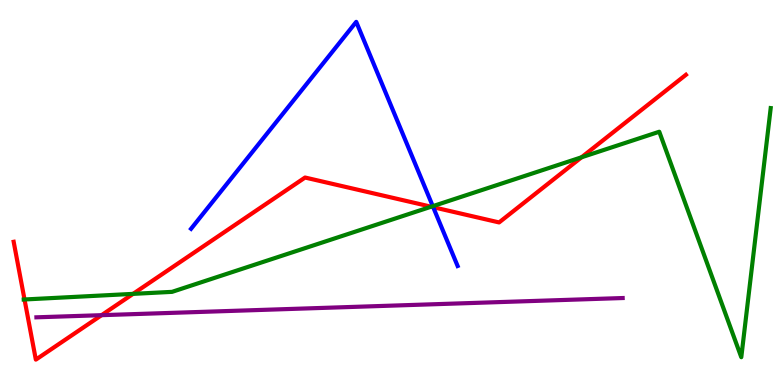[{'lines': ['blue', 'red'], 'intersections': [{'x': 5.59, 'y': 4.62}]}, {'lines': ['green', 'red'], 'intersections': [{'x': 0.316, 'y': 2.22}, {'x': 1.72, 'y': 2.37}, {'x': 5.56, 'y': 4.63}, {'x': 7.5, 'y': 5.91}]}, {'lines': ['purple', 'red'], 'intersections': [{'x': 1.31, 'y': 1.81}]}, {'lines': ['blue', 'green'], 'intersections': [{'x': 5.58, 'y': 4.64}]}, {'lines': ['blue', 'purple'], 'intersections': []}, {'lines': ['green', 'purple'], 'intersections': []}]